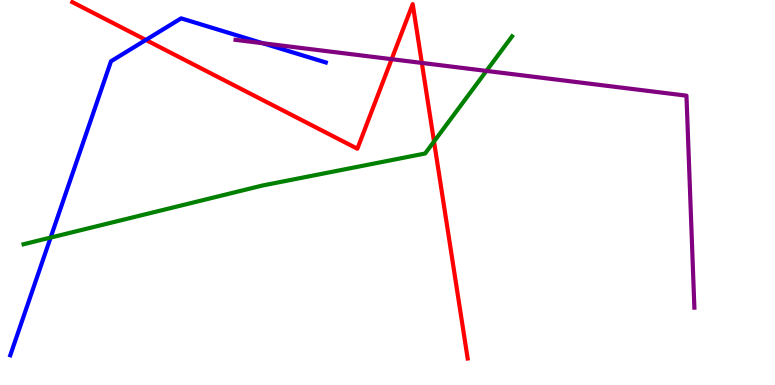[{'lines': ['blue', 'red'], 'intersections': [{'x': 1.88, 'y': 8.96}]}, {'lines': ['green', 'red'], 'intersections': [{'x': 5.6, 'y': 6.32}]}, {'lines': ['purple', 'red'], 'intersections': [{'x': 5.05, 'y': 8.46}, {'x': 5.44, 'y': 8.37}]}, {'lines': ['blue', 'green'], 'intersections': [{'x': 0.653, 'y': 3.83}]}, {'lines': ['blue', 'purple'], 'intersections': [{'x': 3.39, 'y': 8.88}]}, {'lines': ['green', 'purple'], 'intersections': [{'x': 6.28, 'y': 8.16}]}]